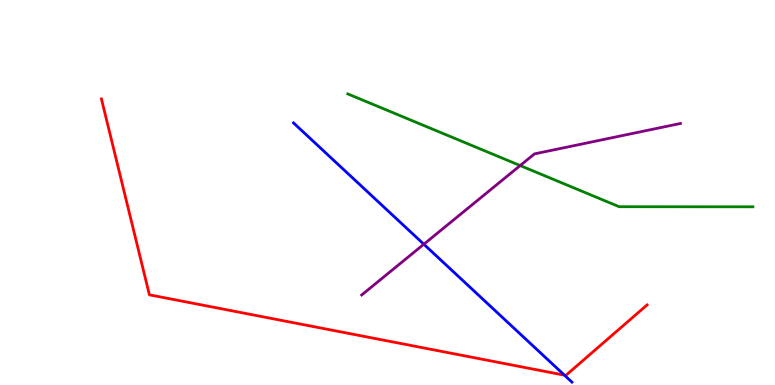[{'lines': ['blue', 'red'], 'intersections': [{'x': 7.28, 'y': 0.255}]}, {'lines': ['green', 'red'], 'intersections': []}, {'lines': ['purple', 'red'], 'intersections': []}, {'lines': ['blue', 'green'], 'intersections': []}, {'lines': ['blue', 'purple'], 'intersections': [{'x': 5.47, 'y': 3.66}]}, {'lines': ['green', 'purple'], 'intersections': [{'x': 6.71, 'y': 5.7}]}]